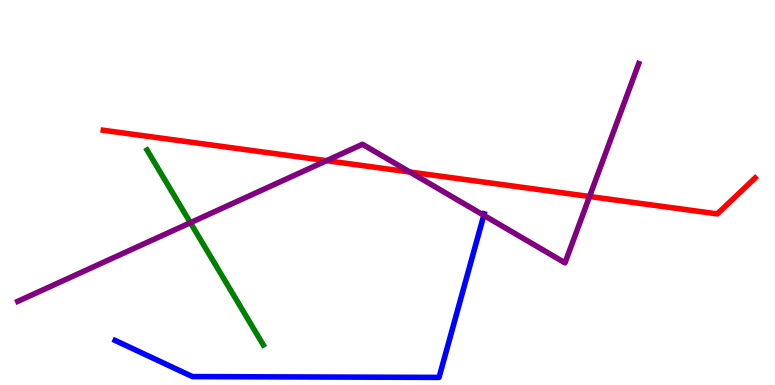[{'lines': ['blue', 'red'], 'intersections': []}, {'lines': ['green', 'red'], 'intersections': []}, {'lines': ['purple', 'red'], 'intersections': [{'x': 4.21, 'y': 5.83}, {'x': 5.29, 'y': 5.53}, {'x': 7.61, 'y': 4.9}]}, {'lines': ['blue', 'green'], 'intersections': []}, {'lines': ['blue', 'purple'], 'intersections': [{'x': 6.24, 'y': 4.41}]}, {'lines': ['green', 'purple'], 'intersections': [{'x': 2.46, 'y': 4.22}]}]